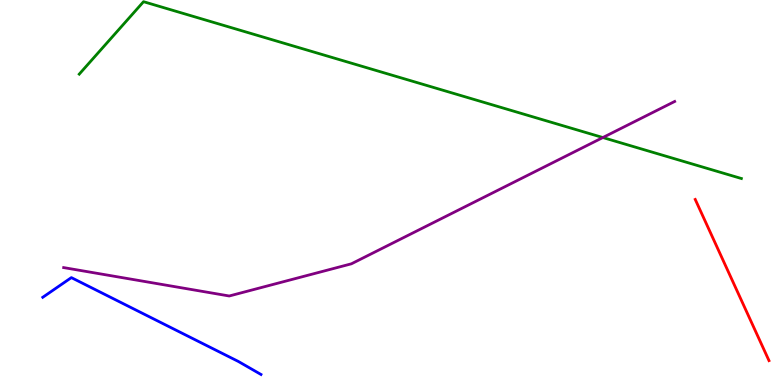[{'lines': ['blue', 'red'], 'intersections': []}, {'lines': ['green', 'red'], 'intersections': []}, {'lines': ['purple', 'red'], 'intersections': []}, {'lines': ['blue', 'green'], 'intersections': []}, {'lines': ['blue', 'purple'], 'intersections': []}, {'lines': ['green', 'purple'], 'intersections': [{'x': 7.78, 'y': 6.43}]}]